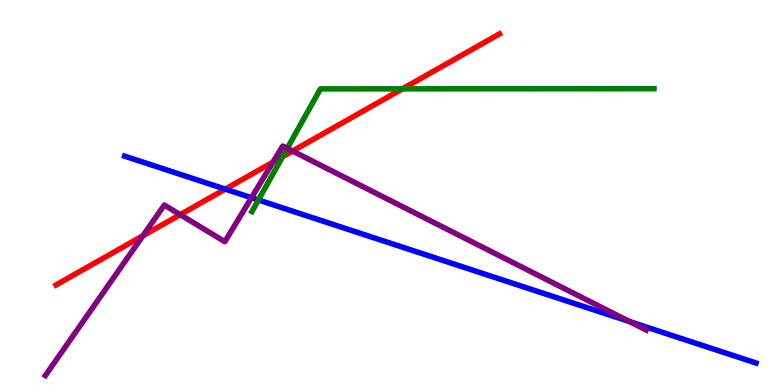[{'lines': ['blue', 'red'], 'intersections': [{'x': 2.91, 'y': 5.09}]}, {'lines': ['green', 'red'], 'intersections': [{'x': 3.65, 'y': 5.93}, {'x': 5.19, 'y': 7.69}]}, {'lines': ['purple', 'red'], 'intersections': [{'x': 1.84, 'y': 3.88}, {'x': 2.33, 'y': 4.42}, {'x': 3.52, 'y': 5.79}, {'x': 3.78, 'y': 6.08}]}, {'lines': ['blue', 'green'], 'intersections': [{'x': 3.33, 'y': 4.81}]}, {'lines': ['blue', 'purple'], 'intersections': [{'x': 3.24, 'y': 4.86}, {'x': 8.12, 'y': 1.65}]}, {'lines': ['green', 'purple'], 'intersections': [{'x': 3.71, 'y': 6.15}]}]